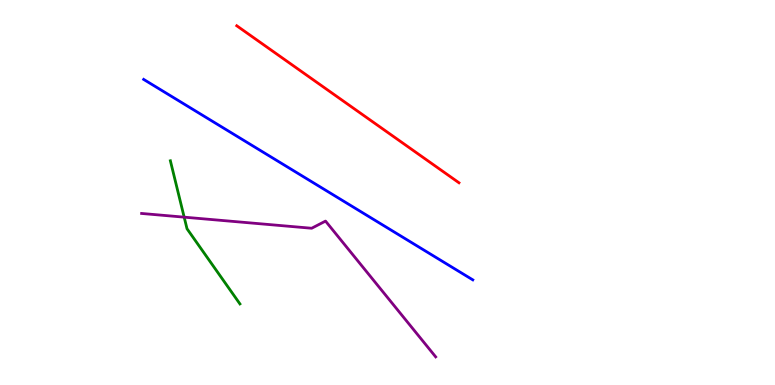[{'lines': ['blue', 'red'], 'intersections': []}, {'lines': ['green', 'red'], 'intersections': []}, {'lines': ['purple', 'red'], 'intersections': []}, {'lines': ['blue', 'green'], 'intersections': []}, {'lines': ['blue', 'purple'], 'intersections': []}, {'lines': ['green', 'purple'], 'intersections': [{'x': 2.38, 'y': 4.36}]}]